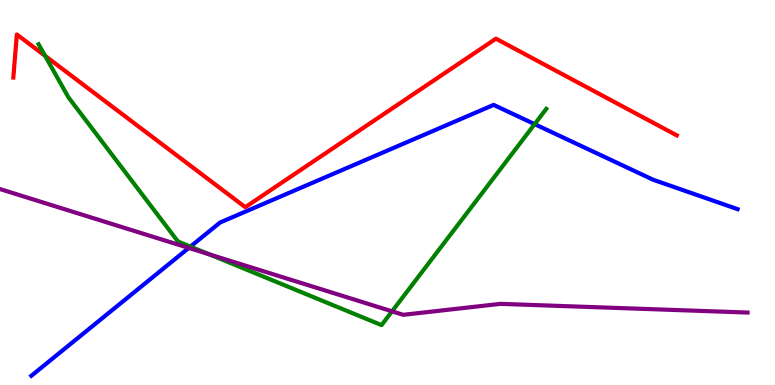[{'lines': ['blue', 'red'], 'intersections': []}, {'lines': ['green', 'red'], 'intersections': [{'x': 0.582, 'y': 8.55}]}, {'lines': ['purple', 'red'], 'intersections': []}, {'lines': ['blue', 'green'], 'intersections': [{'x': 2.46, 'y': 3.6}, {'x': 6.9, 'y': 6.78}]}, {'lines': ['blue', 'purple'], 'intersections': [{'x': 2.44, 'y': 3.56}]}, {'lines': ['green', 'purple'], 'intersections': [{'x': 2.7, 'y': 3.39}, {'x': 5.06, 'y': 1.91}]}]